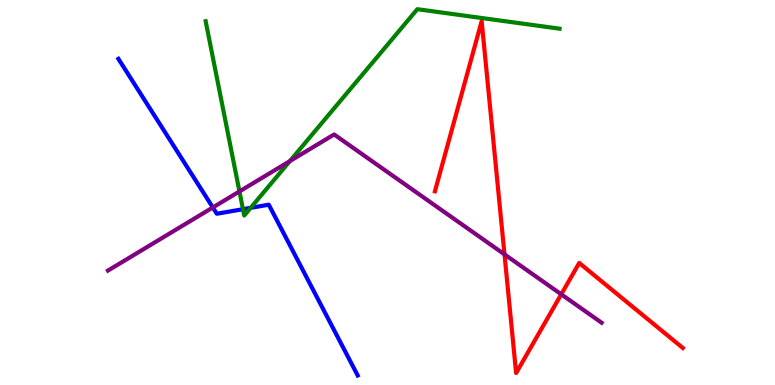[{'lines': ['blue', 'red'], 'intersections': []}, {'lines': ['green', 'red'], 'intersections': []}, {'lines': ['purple', 'red'], 'intersections': [{'x': 6.51, 'y': 3.39}, {'x': 7.24, 'y': 2.36}]}, {'lines': ['blue', 'green'], 'intersections': [{'x': 3.14, 'y': 4.57}, {'x': 3.23, 'y': 4.6}]}, {'lines': ['blue', 'purple'], 'intersections': [{'x': 2.75, 'y': 4.61}]}, {'lines': ['green', 'purple'], 'intersections': [{'x': 3.09, 'y': 5.03}, {'x': 3.74, 'y': 5.82}]}]